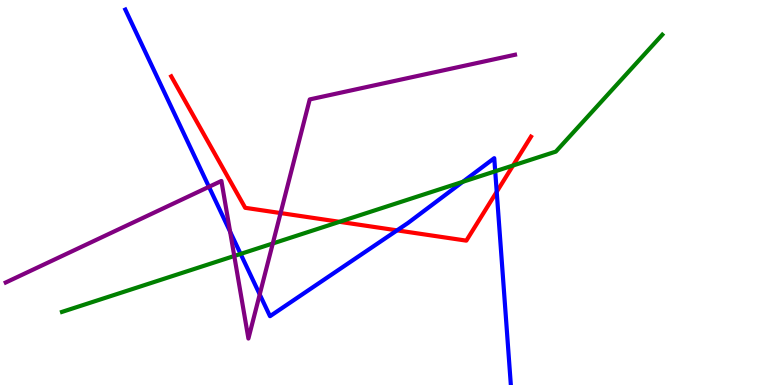[{'lines': ['blue', 'red'], 'intersections': [{'x': 5.12, 'y': 4.02}, {'x': 6.41, 'y': 5.02}]}, {'lines': ['green', 'red'], 'intersections': [{'x': 4.38, 'y': 4.24}, {'x': 6.62, 'y': 5.7}]}, {'lines': ['purple', 'red'], 'intersections': [{'x': 3.62, 'y': 4.47}]}, {'lines': ['blue', 'green'], 'intersections': [{'x': 3.1, 'y': 3.4}, {'x': 5.97, 'y': 5.28}, {'x': 6.39, 'y': 5.55}]}, {'lines': ['blue', 'purple'], 'intersections': [{'x': 2.7, 'y': 5.15}, {'x': 2.97, 'y': 3.98}, {'x': 3.35, 'y': 2.35}]}, {'lines': ['green', 'purple'], 'intersections': [{'x': 3.02, 'y': 3.35}, {'x': 3.52, 'y': 3.68}]}]